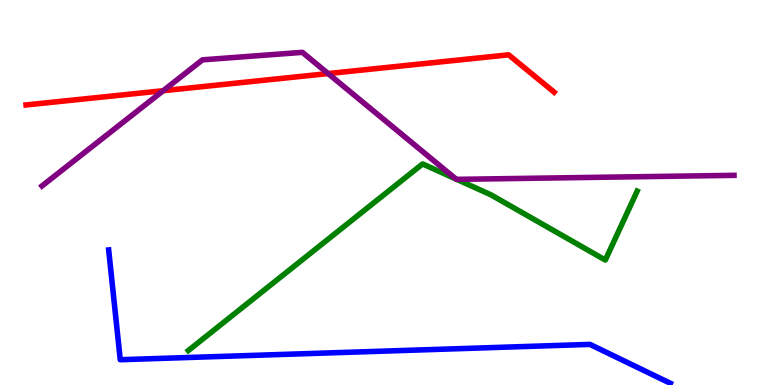[{'lines': ['blue', 'red'], 'intersections': []}, {'lines': ['green', 'red'], 'intersections': []}, {'lines': ['purple', 'red'], 'intersections': [{'x': 2.11, 'y': 7.64}, {'x': 4.23, 'y': 8.09}]}, {'lines': ['blue', 'green'], 'intersections': []}, {'lines': ['blue', 'purple'], 'intersections': []}, {'lines': ['green', 'purple'], 'intersections': [{'x': 5.88, 'y': 5.35}, {'x': 5.89, 'y': 5.34}]}]